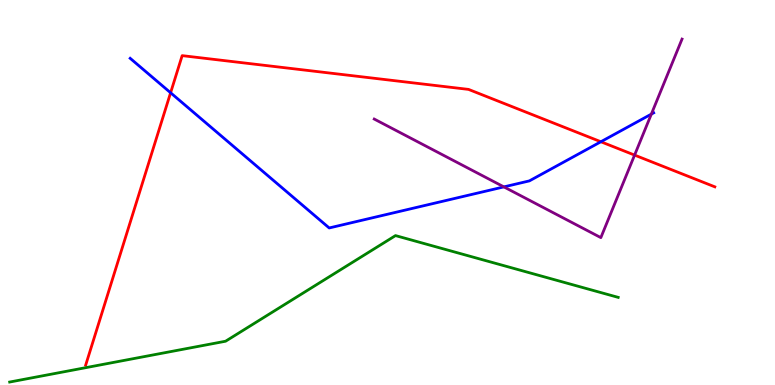[{'lines': ['blue', 'red'], 'intersections': [{'x': 2.2, 'y': 7.59}, {'x': 7.75, 'y': 6.32}]}, {'lines': ['green', 'red'], 'intersections': []}, {'lines': ['purple', 'red'], 'intersections': [{'x': 8.19, 'y': 5.97}]}, {'lines': ['blue', 'green'], 'intersections': []}, {'lines': ['blue', 'purple'], 'intersections': [{'x': 6.5, 'y': 5.15}, {'x': 8.4, 'y': 7.04}]}, {'lines': ['green', 'purple'], 'intersections': []}]